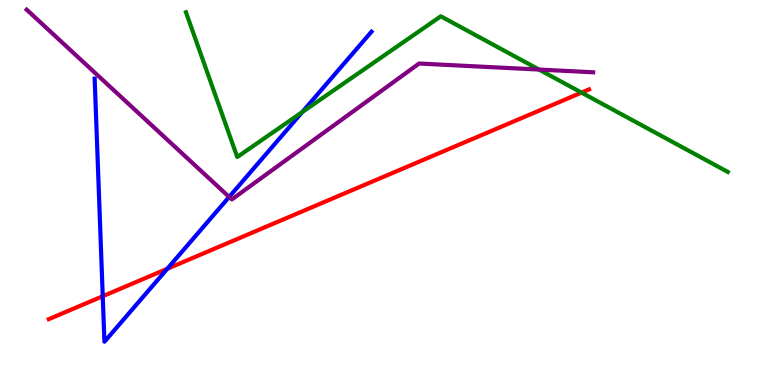[{'lines': ['blue', 'red'], 'intersections': [{'x': 1.33, 'y': 2.31}, {'x': 2.16, 'y': 3.02}]}, {'lines': ['green', 'red'], 'intersections': [{'x': 7.5, 'y': 7.59}]}, {'lines': ['purple', 'red'], 'intersections': []}, {'lines': ['blue', 'green'], 'intersections': [{'x': 3.9, 'y': 7.09}]}, {'lines': ['blue', 'purple'], 'intersections': [{'x': 2.96, 'y': 4.88}]}, {'lines': ['green', 'purple'], 'intersections': [{'x': 6.96, 'y': 8.19}]}]